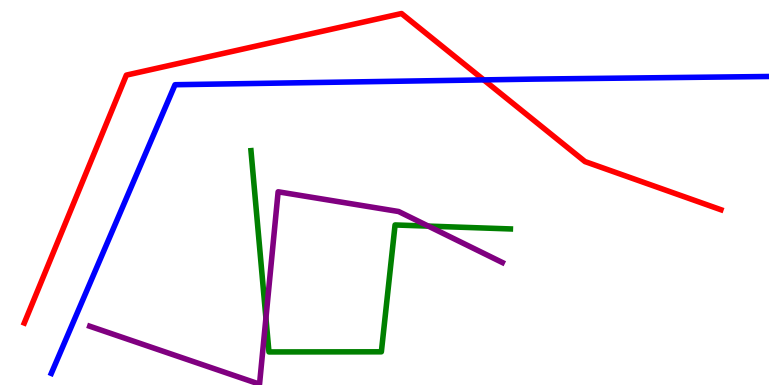[{'lines': ['blue', 'red'], 'intersections': [{'x': 6.24, 'y': 7.93}]}, {'lines': ['green', 'red'], 'intersections': []}, {'lines': ['purple', 'red'], 'intersections': []}, {'lines': ['blue', 'green'], 'intersections': []}, {'lines': ['blue', 'purple'], 'intersections': []}, {'lines': ['green', 'purple'], 'intersections': [{'x': 3.43, 'y': 1.74}, {'x': 5.53, 'y': 4.13}]}]